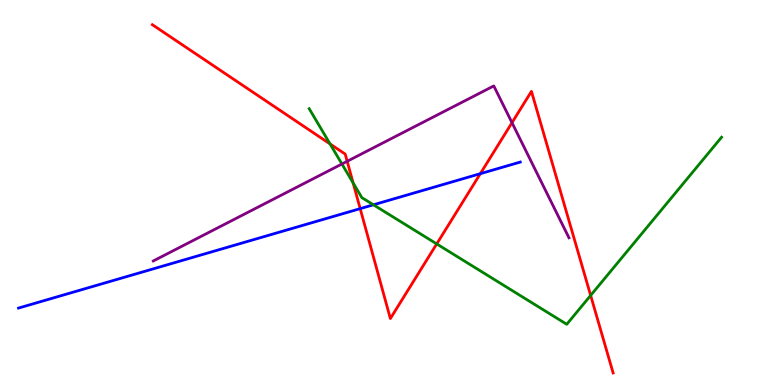[{'lines': ['blue', 'red'], 'intersections': [{'x': 4.65, 'y': 4.58}, {'x': 6.2, 'y': 5.49}]}, {'lines': ['green', 'red'], 'intersections': [{'x': 4.26, 'y': 6.26}, {'x': 4.56, 'y': 5.25}, {'x': 5.64, 'y': 3.66}, {'x': 7.62, 'y': 2.33}]}, {'lines': ['purple', 'red'], 'intersections': [{'x': 4.48, 'y': 5.81}, {'x': 6.61, 'y': 6.81}]}, {'lines': ['blue', 'green'], 'intersections': [{'x': 4.82, 'y': 4.68}]}, {'lines': ['blue', 'purple'], 'intersections': []}, {'lines': ['green', 'purple'], 'intersections': [{'x': 4.41, 'y': 5.74}]}]